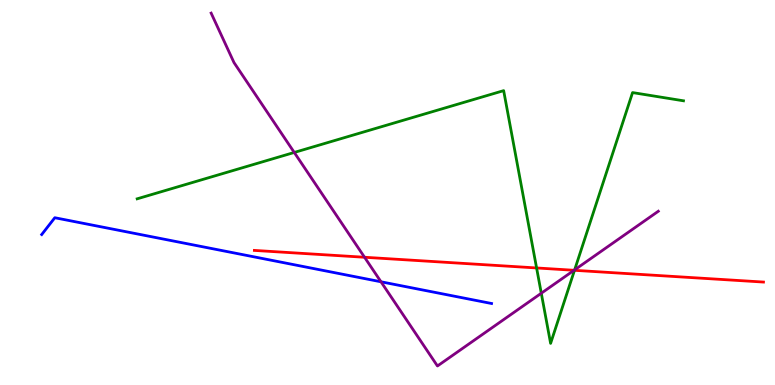[{'lines': ['blue', 'red'], 'intersections': []}, {'lines': ['green', 'red'], 'intersections': [{'x': 6.92, 'y': 3.04}, {'x': 7.41, 'y': 2.98}]}, {'lines': ['purple', 'red'], 'intersections': [{'x': 4.7, 'y': 3.32}, {'x': 7.41, 'y': 2.98}]}, {'lines': ['blue', 'green'], 'intersections': []}, {'lines': ['blue', 'purple'], 'intersections': [{'x': 4.92, 'y': 2.68}]}, {'lines': ['green', 'purple'], 'intersections': [{'x': 3.8, 'y': 6.04}, {'x': 6.98, 'y': 2.38}, {'x': 7.41, 'y': 2.99}]}]